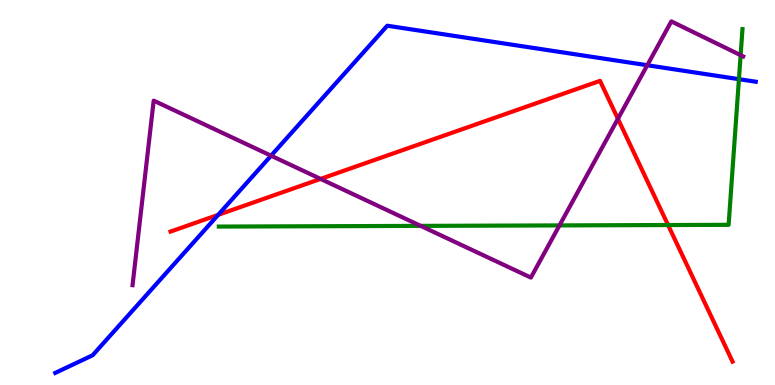[{'lines': ['blue', 'red'], 'intersections': [{'x': 2.82, 'y': 4.42}]}, {'lines': ['green', 'red'], 'intersections': [{'x': 8.62, 'y': 4.15}]}, {'lines': ['purple', 'red'], 'intersections': [{'x': 4.14, 'y': 5.35}, {'x': 7.97, 'y': 6.91}]}, {'lines': ['blue', 'green'], 'intersections': [{'x': 9.53, 'y': 7.94}]}, {'lines': ['blue', 'purple'], 'intersections': [{'x': 3.5, 'y': 5.96}, {'x': 8.35, 'y': 8.31}]}, {'lines': ['green', 'purple'], 'intersections': [{'x': 5.43, 'y': 4.13}, {'x': 7.22, 'y': 4.15}, {'x': 9.56, 'y': 8.57}]}]